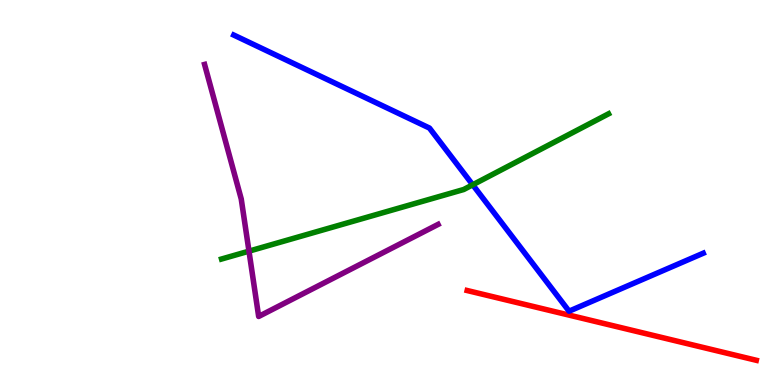[{'lines': ['blue', 'red'], 'intersections': []}, {'lines': ['green', 'red'], 'intersections': []}, {'lines': ['purple', 'red'], 'intersections': []}, {'lines': ['blue', 'green'], 'intersections': [{'x': 6.1, 'y': 5.2}]}, {'lines': ['blue', 'purple'], 'intersections': []}, {'lines': ['green', 'purple'], 'intersections': [{'x': 3.21, 'y': 3.48}]}]